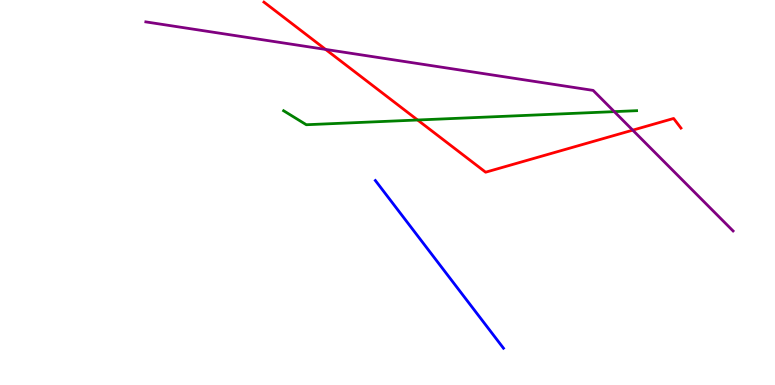[{'lines': ['blue', 'red'], 'intersections': []}, {'lines': ['green', 'red'], 'intersections': [{'x': 5.39, 'y': 6.88}]}, {'lines': ['purple', 'red'], 'intersections': [{'x': 4.2, 'y': 8.72}, {'x': 8.16, 'y': 6.62}]}, {'lines': ['blue', 'green'], 'intersections': []}, {'lines': ['blue', 'purple'], 'intersections': []}, {'lines': ['green', 'purple'], 'intersections': [{'x': 7.93, 'y': 7.1}]}]